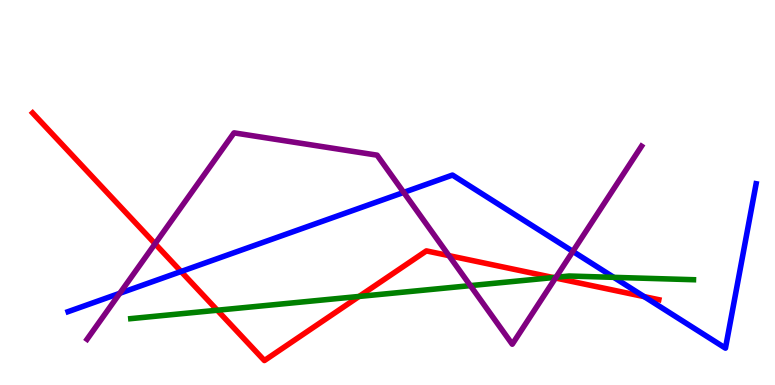[{'lines': ['blue', 'red'], 'intersections': [{'x': 2.34, 'y': 2.95}, {'x': 8.31, 'y': 2.3}]}, {'lines': ['green', 'red'], 'intersections': [{'x': 2.8, 'y': 1.94}, {'x': 4.63, 'y': 2.3}, {'x': 7.14, 'y': 2.79}]}, {'lines': ['purple', 'red'], 'intersections': [{'x': 2.0, 'y': 3.67}, {'x': 5.79, 'y': 3.36}, {'x': 7.17, 'y': 2.78}]}, {'lines': ['blue', 'green'], 'intersections': [{'x': 7.92, 'y': 2.8}]}, {'lines': ['blue', 'purple'], 'intersections': [{'x': 1.55, 'y': 2.38}, {'x': 5.21, 'y': 5.0}, {'x': 7.39, 'y': 3.47}]}, {'lines': ['green', 'purple'], 'intersections': [{'x': 6.07, 'y': 2.58}, {'x': 7.17, 'y': 2.8}]}]